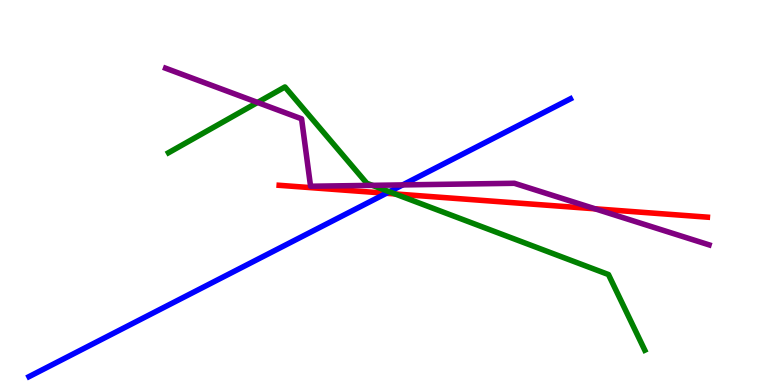[{'lines': ['blue', 'red'], 'intersections': [{'x': 4.99, 'y': 4.98}]}, {'lines': ['green', 'red'], 'intersections': [{'x': 5.1, 'y': 4.96}]}, {'lines': ['purple', 'red'], 'intersections': [{'x': 7.68, 'y': 4.58}]}, {'lines': ['blue', 'green'], 'intersections': [{'x': 5.02, 'y': 5.02}]}, {'lines': ['blue', 'purple'], 'intersections': [{'x': 5.2, 'y': 5.2}]}, {'lines': ['green', 'purple'], 'intersections': [{'x': 3.32, 'y': 7.34}, {'x': 4.8, 'y': 5.19}]}]